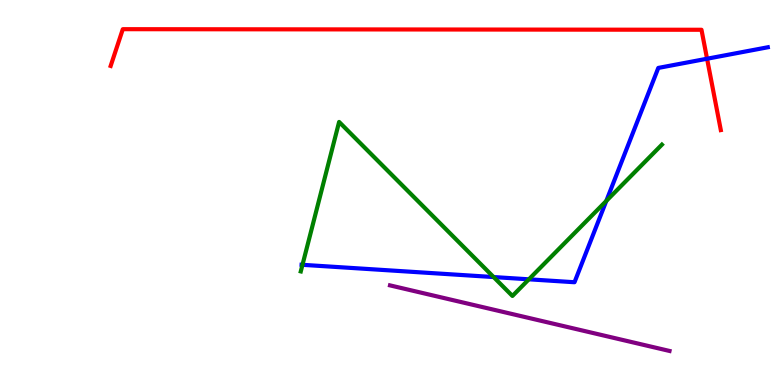[{'lines': ['blue', 'red'], 'intersections': [{'x': 9.12, 'y': 8.47}]}, {'lines': ['green', 'red'], 'intersections': []}, {'lines': ['purple', 'red'], 'intersections': []}, {'lines': ['blue', 'green'], 'intersections': [{'x': 3.9, 'y': 3.12}, {'x': 6.37, 'y': 2.8}, {'x': 6.82, 'y': 2.75}, {'x': 7.82, 'y': 4.78}]}, {'lines': ['blue', 'purple'], 'intersections': []}, {'lines': ['green', 'purple'], 'intersections': []}]